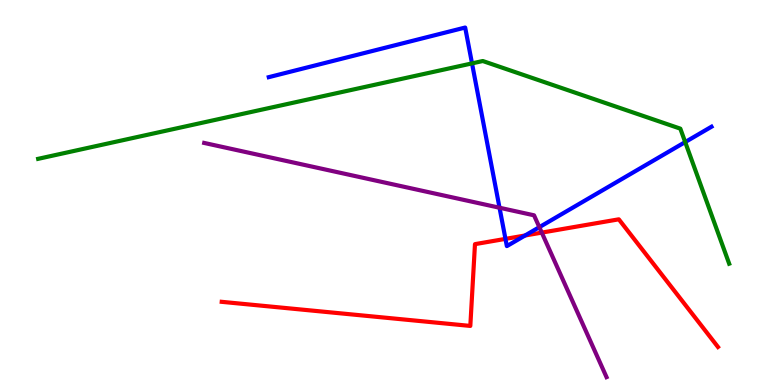[{'lines': ['blue', 'red'], 'intersections': [{'x': 6.52, 'y': 3.8}, {'x': 6.77, 'y': 3.88}]}, {'lines': ['green', 'red'], 'intersections': []}, {'lines': ['purple', 'red'], 'intersections': [{'x': 6.99, 'y': 3.96}]}, {'lines': ['blue', 'green'], 'intersections': [{'x': 6.09, 'y': 8.35}, {'x': 8.84, 'y': 6.31}]}, {'lines': ['blue', 'purple'], 'intersections': [{'x': 6.45, 'y': 4.6}, {'x': 6.96, 'y': 4.1}]}, {'lines': ['green', 'purple'], 'intersections': []}]